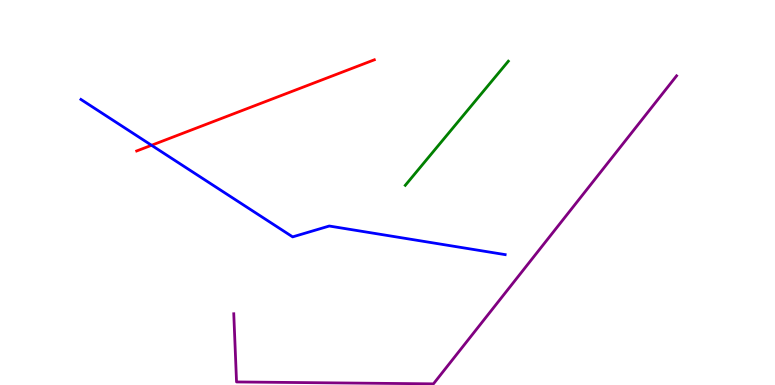[{'lines': ['blue', 'red'], 'intersections': [{'x': 1.96, 'y': 6.23}]}, {'lines': ['green', 'red'], 'intersections': []}, {'lines': ['purple', 'red'], 'intersections': []}, {'lines': ['blue', 'green'], 'intersections': []}, {'lines': ['blue', 'purple'], 'intersections': []}, {'lines': ['green', 'purple'], 'intersections': []}]